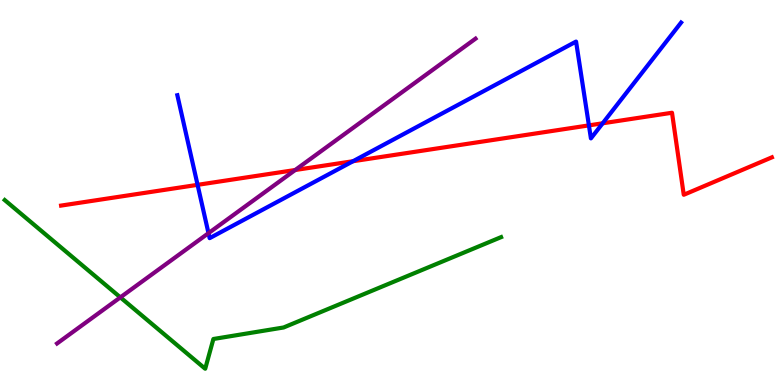[{'lines': ['blue', 'red'], 'intersections': [{'x': 2.55, 'y': 5.2}, {'x': 4.56, 'y': 5.81}, {'x': 7.6, 'y': 6.74}, {'x': 7.78, 'y': 6.8}]}, {'lines': ['green', 'red'], 'intersections': []}, {'lines': ['purple', 'red'], 'intersections': [{'x': 3.81, 'y': 5.58}]}, {'lines': ['blue', 'green'], 'intersections': []}, {'lines': ['blue', 'purple'], 'intersections': [{'x': 2.69, 'y': 3.94}]}, {'lines': ['green', 'purple'], 'intersections': [{'x': 1.55, 'y': 2.28}]}]